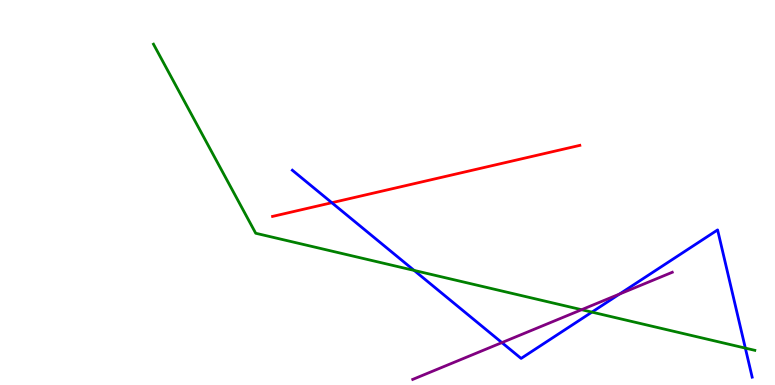[{'lines': ['blue', 'red'], 'intersections': [{'x': 4.28, 'y': 4.73}]}, {'lines': ['green', 'red'], 'intersections': []}, {'lines': ['purple', 'red'], 'intersections': []}, {'lines': ['blue', 'green'], 'intersections': [{'x': 5.34, 'y': 2.98}, {'x': 7.64, 'y': 1.89}, {'x': 9.62, 'y': 0.958}]}, {'lines': ['blue', 'purple'], 'intersections': [{'x': 6.48, 'y': 1.1}, {'x': 7.99, 'y': 2.36}]}, {'lines': ['green', 'purple'], 'intersections': [{'x': 7.5, 'y': 1.96}]}]